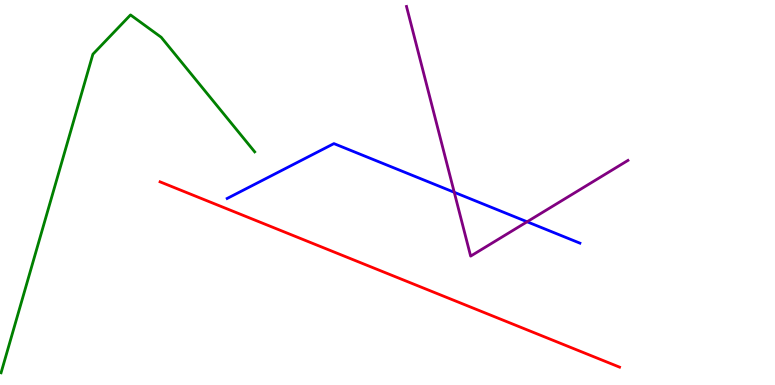[{'lines': ['blue', 'red'], 'intersections': []}, {'lines': ['green', 'red'], 'intersections': []}, {'lines': ['purple', 'red'], 'intersections': []}, {'lines': ['blue', 'green'], 'intersections': []}, {'lines': ['blue', 'purple'], 'intersections': [{'x': 5.86, 'y': 5.01}, {'x': 6.8, 'y': 4.24}]}, {'lines': ['green', 'purple'], 'intersections': []}]